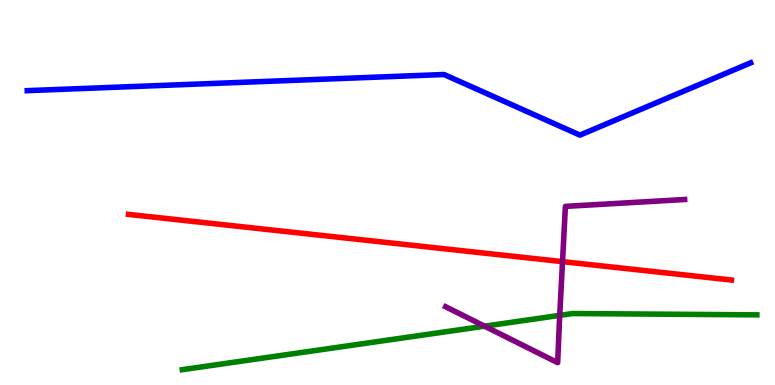[{'lines': ['blue', 'red'], 'intersections': []}, {'lines': ['green', 'red'], 'intersections': []}, {'lines': ['purple', 'red'], 'intersections': [{'x': 7.26, 'y': 3.2}]}, {'lines': ['blue', 'green'], 'intersections': []}, {'lines': ['blue', 'purple'], 'intersections': []}, {'lines': ['green', 'purple'], 'intersections': [{'x': 6.25, 'y': 1.53}, {'x': 7.22, 'y': 1.81}]}]